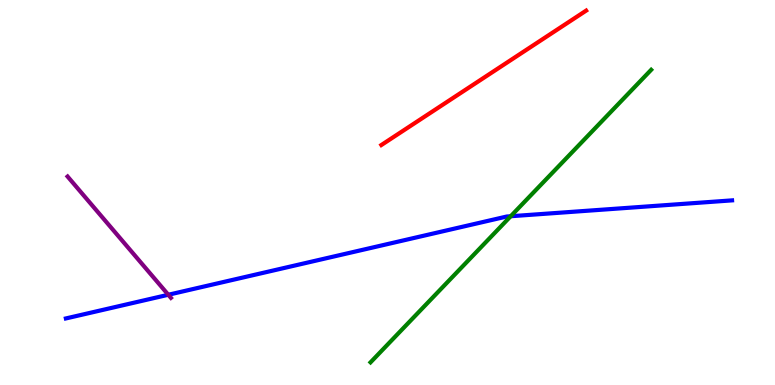[{'lines': ['blue', 'red'], 'intersections': []}, {'lines': ['green', 'red'], 'intersections': []}, {'lines': ['purple', 'red'], 'intersections': []}, {'lines': ['blue', 'green'], 'intersections': [{'x': 6.59, 'y': 4.38}]}, {'lines': ['blue', 'purple'], 'intersections': [{'x': 2.17, 'y': 2.34}]}, {'lines': ['green', 'purple'], 'intersections': []}]